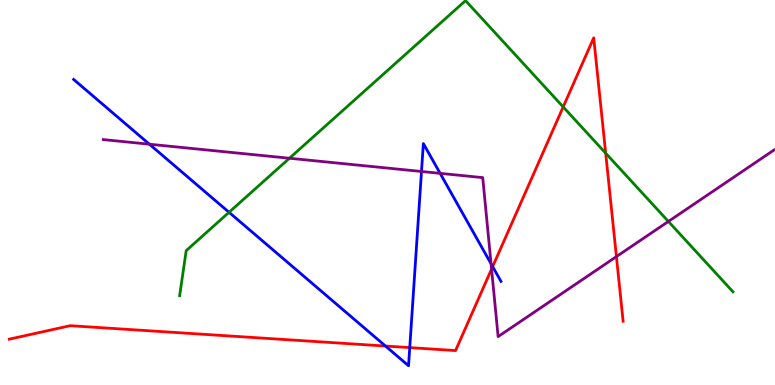[{'lines': ['blue', 'red'], 'intersections': [{'x': 4.97, 'y': 1.01}, {'x': 5.29, 'y': 0.971}, {'x': 6.36, 'y': 3.08}]}, {'lines': ['green', 'red'], 'intersections': [{'x': 7.27, 'y': 7.22}, {'x': 7.82, 'y': 6.02}]}, {'lines': ['purple', 'red'], 'intersections': [{'x': 6.34, 'y': 3.01}, {'x': 7.95, 'y': 3.33}]}, {'lines': ['blue', 'green'], 'intersections': [{'x': 2.96, 'y': 4.49}]}, {'lines': ['blue', 'purple'], 'intersections': [{'x': 1.93, 'y': 6.25}, {'x': 5.44, 'y': 5.55}, {'x': 5.68, 'y': 5.5}, {'x': 6.34, 'y': 3.15}]}, {'lines': ['green', 'purple'], 'intersections': [{'x': 3.73, 'y': 5.89}, {'x': 8.62, 'y': 4.25}]}]